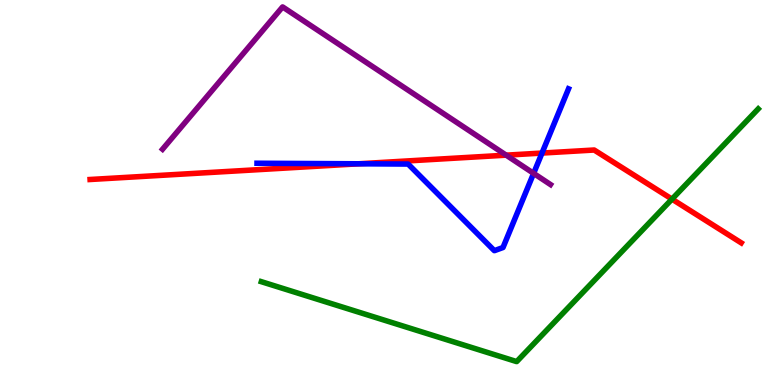[{'lines': ['blue', 'red'], 'intersections': [{'x': 4.63, 'y': 5.75}, {'x': 6.99, 'y': 6.02}]}, {'lines': ['green', 'red'], 'intersections': [{'x': 8.67, 'y': 4.83}]}, {'lines': ['purple', 'red'], 'intersections': [{'x': 6.53, 'y': 5.97}]}, {'lines': ['blue', 'green'], 'intersections': []}, {'lines': ['blue', 'purple'], 'intersections': [{'x': 6.89, 'y': 5.5}]}, {'lines': ['green', 'purple'], 'intersections': []}]